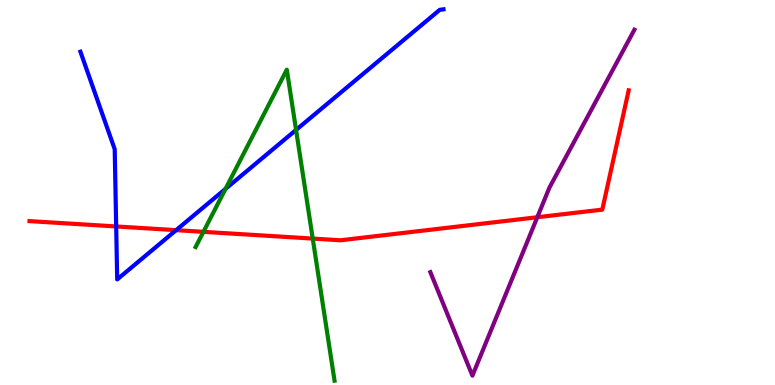[{'lines': ['blue', 'red'], 'intersections': [{'x': 1.5, 'y': 4.12}, {'x': 2.27, 'y': 4.02}]}, {'lines': ['green', 'red'], 'intersections': [{'x': 2.62, 'y': 3.98}, {'x': 4.04, 'y': 3.8}]}, {'lines': ['purple', 'red'], 'intersections': [{'x': 6.93, 'y': 4.36}]}, {'lines': ['blue', 'green'], 'intersections': [{'x': 2.91, 'y': 5.09}, {'x': 3.82, 'y': 6.63}]}, {'lines': ['blue', 'purple'], 'intersections': []}, {'lines': ['green', 'purple'], 'intersections': []}]